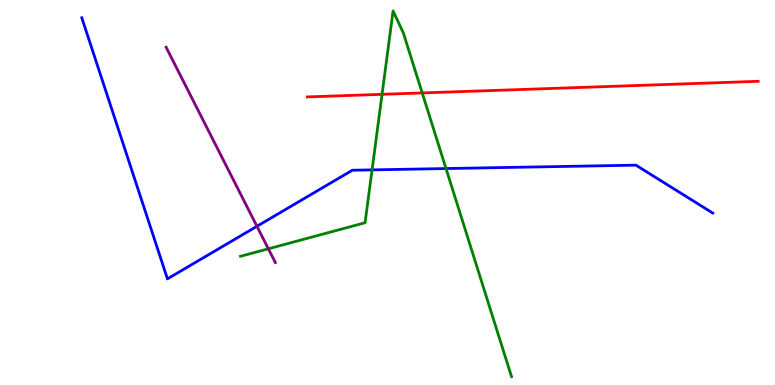[{'lines': ['blue', 'red'], 'intersections': []}, {'lines': ['green', 'red'], 'intersections': [{'x': 4.93, 'y': 7.55}, {'x': 5.45, 'y': 7.59}]}, {'lines': ['purple', 'red'], 'intersections': []}, {'lines': ['blue', 'green'], 'intersections': [{'x': 4.8, 'y': 5.59}, {'x': 5.76, 'y': 5.62}]}, {'lines': ['blue', 'purple'], 'intersections': [{'x': 3.32, 'y': 4.12}]}, {'lines': ['green', 'purple'], 'intersections': [{'x': 3.46, 'y': 3.54}]}]